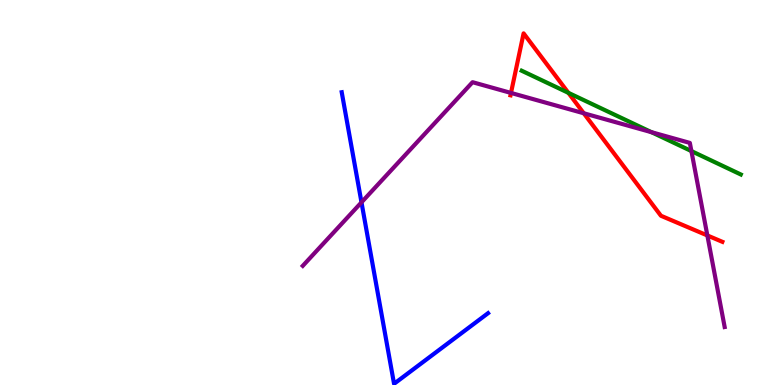[{'lines': ['blue', 'red'], 'intersections': []}, {'lines': ['green', 'red'], 'intersections': [{'x': 7.33, 'y': 7.59}]}, {'lines': ['purple', 'red'], 'intersections': [{'x': 6.59, 'y': 7.59}, {'x': 7.53, 'y': 7.06}, {'x': 9.13, 'y': 3.88}]}, {'lines': ['blue', 'green'], 'intersections': []}, {'lines': ['blue', 'purple'], 'intersections': [{'x': 4.66, 'y': 4.74}]}, {'lines': ['green', 'purple'], 'intersections': [{'x': 8.41, 'y': 6.57}, {'x': 8.92, 'y': 6.08}]}]